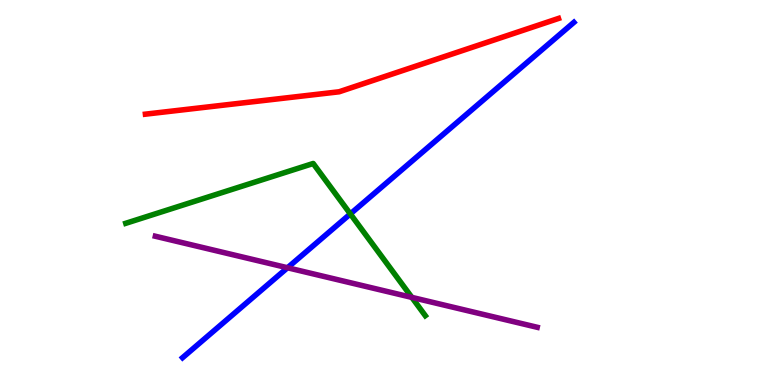[{'lines': ['blue', 'red'], 'intersections': []}, {'lines': ['green', 'red'], 'intersections': []}, {'lines': ['purple', 'red'], 'intersections': []}, {'lines': ['blue', 'green'], 'intersections': [{'x': 4.52, 'y': 4.44}]}, {'lines': ['blue', 'purple'], 'intersections': [{'x': 3.71, 'y': 3.05}]}, {'lines': ['green', 'purple'], 'intersections': [{'x': 5.31, 'y': 2.28}]}]